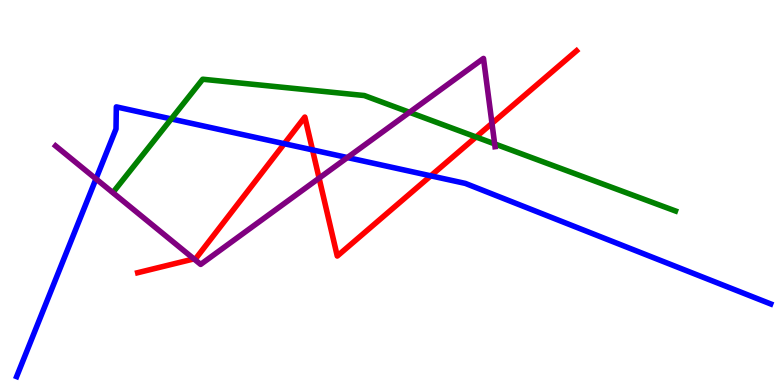[{'lines': ['blue', 'red'], 'intersections': [{'x': 3.67, 'y': 6.27}, {'x': 4.03, 'y': 6.11}, {'x': 5.56, 'y': 5.43}]}, {'lines': ['green', 'red'], 'intersections': [{'x': 6.14, 'y': 6.44}]}, {'lines': ['purple', 'red'], 'intersections': [{'x': 2.5, 'y': 3.28}, {'x': 4.12, 'y': 5.37}, {'x': 6.35, 'y': 6.8}]}, {'lines': ['blue', 'green'], 'intersections': [{'x': 2.21, 'y': 6.91}]}, {'lines': ['blue', 'purple'], 'intersections': [{'x': 1.24, 'y': 5.35}, {'x': 4.48, 'y': 5.91}]}, {'lines': ['green', 'purple'], 'intersections': [{'x': 5.28, 'y': 7.08}, {'x': 6.38, 'y': 6.26}]}]